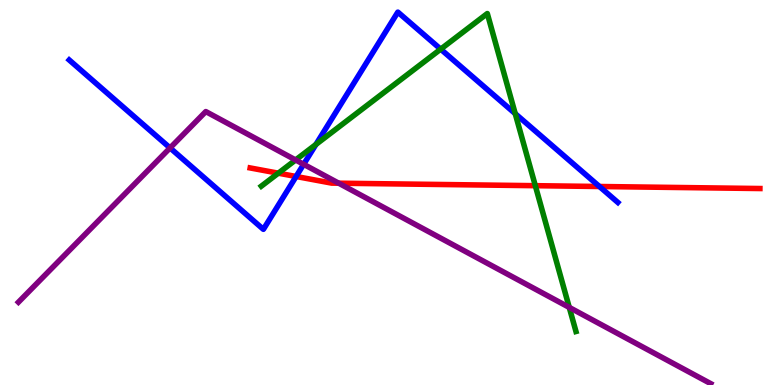[{'lines': ['blue', 'red'], 'intersections': [{'x': 3.82, 'y': 5.42}, {'x': 7.73, 'y': 5.16}]}, {'lines': ['green', 'red'], 'intersections': [{'x': 3.59, 'y': 5.5}, {'x': 6.91, 'y': 5.18}]}, {'lines': ['purple', 'red'], 'intersections': [{'x': 4.37, 'y': 5.24}]}, {'lines': ['blue', 'green'], 'intersections': [{'x': 4.08, 'y': 6.25}, {'x': 5.69, 'y': 8.72}, {'x': 6.65, 'y': 7.05}]}, {'lines': ['blue', 'purple'], 'intersections': [{'x': 2.19, 'y': 6.16}, {'x': 3.92, 'y': 5.73}]}, {'lines': ['green', 'purple'], 'intersections': [{'x': 3.81, 'y': 5.84}, {'x': 7.35, 'y': 2.02}]}]